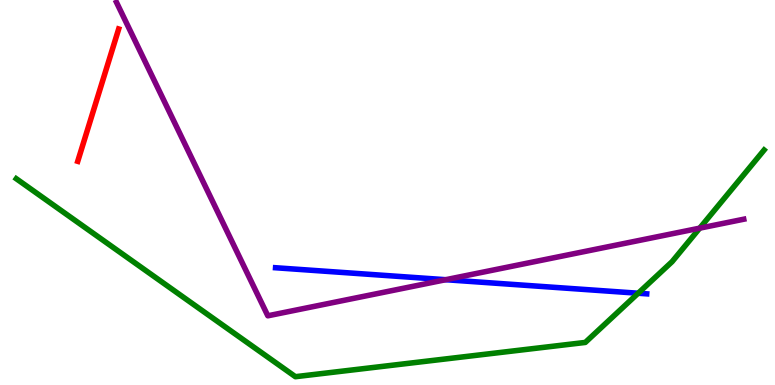[{'lines': ['blue', 'red'], 'intersections': []}, {'lines': ['green', 'red'], 'intersections': []}, {'lines': ['purple', 'red'], 'intersections': []}, {'lines': ['blue', 'green'], 'intersections': [{'x': 8.23, 'y': 2.38}]}, {'lines': ['blue', 'purple'], 'intersections': [{'x': 5.75, 'y': 2.73}]}, {'lines': ['green', 'purple'], 'intersections': [{'x': 9.03, 'y': 4.07}]}]